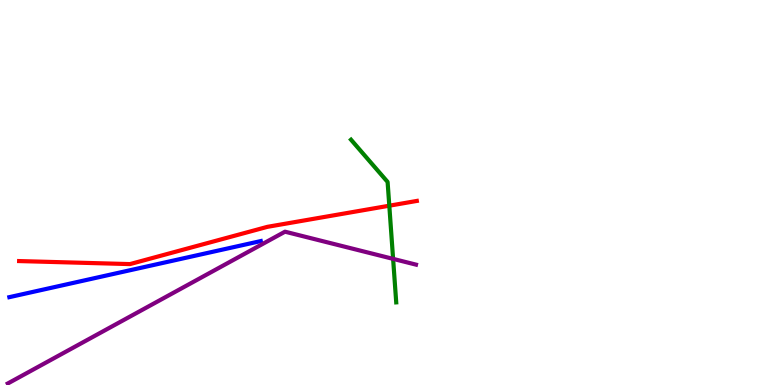[{'lines': ['blue', 'red'], 'intersections': []}, {'lines': ['green', 'red'], 'intersections': [{'x': 5.02, 'y': 4.66}]}, {'lines': ['purple', 'red'], 'intersections': []}, {'lines': ['blue', 'green'], 'intersections': []}, {'lines': ['blue', 'purple'], 'intersections': []}, {'lines': ['green', 'purple'], 'intersections': [{'x': 5.07, 'y': 3.28}]}]